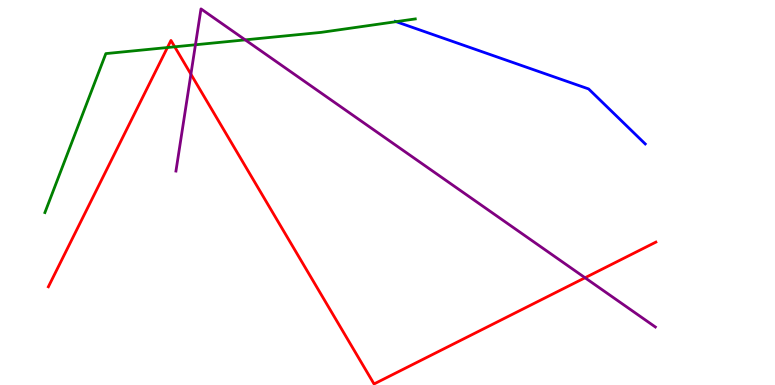[{'lines': ['blue', 'red'], 'intersections': []}, {'lines': ['green', 'red'], 'intersections': [{'x': 2.16, 'y': 8.77}, {'x': 2.25, 'y': 8.78}]}, {'lines': ['purple', 'red'], 'intersections': [{'x': 2.46, 'y': 8.07}, {'x': 7.55, 'y': 2.79}]}, {'lines': ['blue', 'green'], 'intersections': [{'x': 5.11, 'y': 9.44}]}, {'lines': ['blue', 'purple'], 'intersections': []}, {'lines': ['green', 'purple'], 'intersections': [{'x': 2.52, 'y': 8.84}, {'x': 3.16, 'y': 8.96}]}]